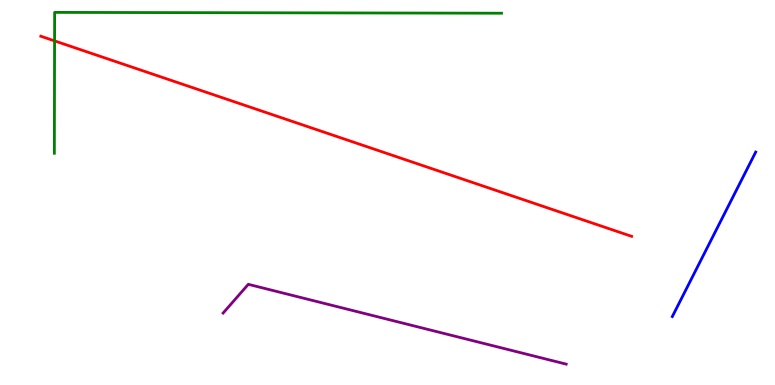[{'lines': ['blue', 'red'], 'intersections': []}, {'lines': ['green', 'red'], 'intersections': [{'x': 0.704, 'y': 8.94}]}, {'lines': ['purple', 'red'], 'intersections': []}, {'lines': ['blue', 'green'], 'intersections': []}, {'lines': ['blue', 'purple'], 'intersections': []}, {'lines': ['green', 'purple'], 'intersections': []}]